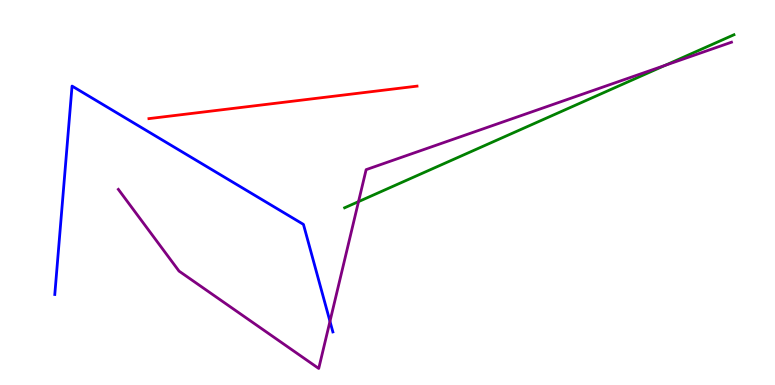[{'lines': ['blue', 'red'], 'intersections': []}, {'lines': ['green', 'red'], 'intersections': []}, {'lines': ['purple', 'red'], 'intersections': []}, {'lines': ['blue', 'green'], 'intersections': []}, {'lines': ['blue', 'purple'], 'intersections': [{'x': 4.26, 'y': 1.65}]}, {'lines': ['green', 'purple'], 'intersections': [{'x': 4.63, 'y': 4.76}, {'x': 8.58, 'y': 8.3}]}]